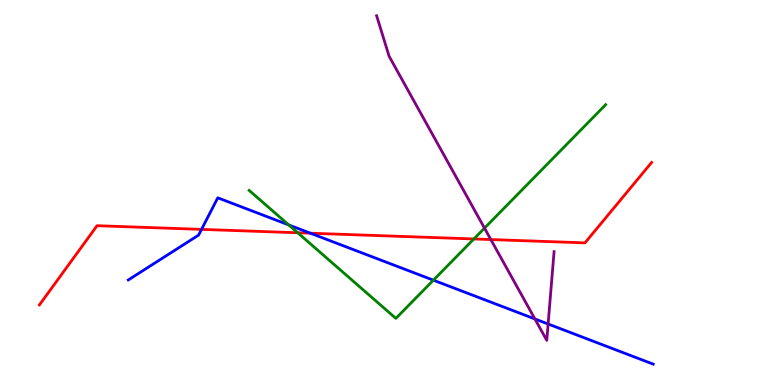[{'lines': ['blue', 'red'], 'intersections': [{'x': 2.6, 'y': 4.04}, {'x': 4.01, 'y': 3.94}]}, {'lines': ['green', 'red'], 'intersections': [{'x': 3.84, 'y': 3.95}, {'x': 6.11, 'y': 3.79}]}, {'lines': ['purple', 'red'], 'intersections': [{'x': 6.33, 'y': 3.78}]}, {'lines': ['blue', 'green'], 'intersections': [{'x': 3.73, 'y': 4.16}, {'x': 5.59, 'y': 2.72}]}, {'lines': ['blue', 'purple'], 'intersections': [{'x': 6.9, 'y': 1.72}, {'x': 7.07, 'y': 1.58}]}, {'lines': ['green', 'purple'], 'intersections': [{'x': 6.25, 'y': 4.07}]}]